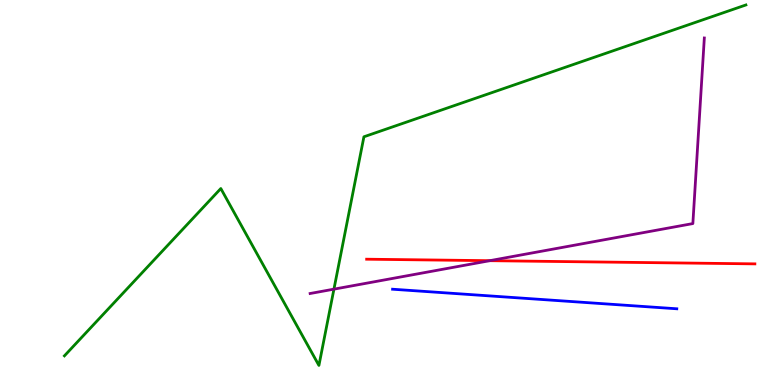[{'lines': ['blue', 'red'], 'intersections': []}, {'lines': ['green', 'red'], 'intersections': []}, {'lines': ['purple', 'red'], 'intersections': [{'x': 6.32, 'y': 3.23}]}, {'lines': ['blue', 'green'], 'intersections': []}, {'lines': ['blue', 'purple'], 'intersections': []}, {'lines': ['green', 'purple'], 'intersections': [{'x': 4.31, 'y': 2.49}]}]